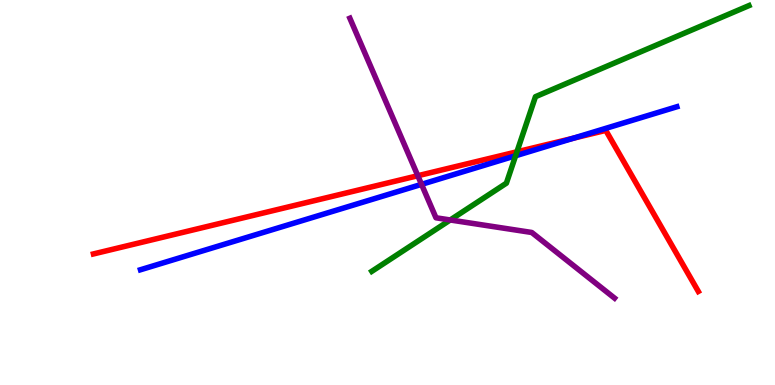[{'lines': ['blue', 'red'], 'intersections': [{'x': 7.4, 'y': 6.41}]}, {'lines': ['green', 'red'], 'intersections': [{'x': 6.67, 'y': 6.06}]}, {'lines': ['purple', 'red'], 'intersections': [{'x': 5.39, 'y': 5.44}]}, {'lines': ['blue', 'green'], 'intersections': [{'x': 6.65, 'y': 5.95}]}, {'lines': ['blue', 'purple'], 'intersections': [{'x': 5.44, 'y': 5.21}]}, {'lines': ['green', 'purple'], 'intersections': [{'x': 5.81, 'y': 4.29}]}]